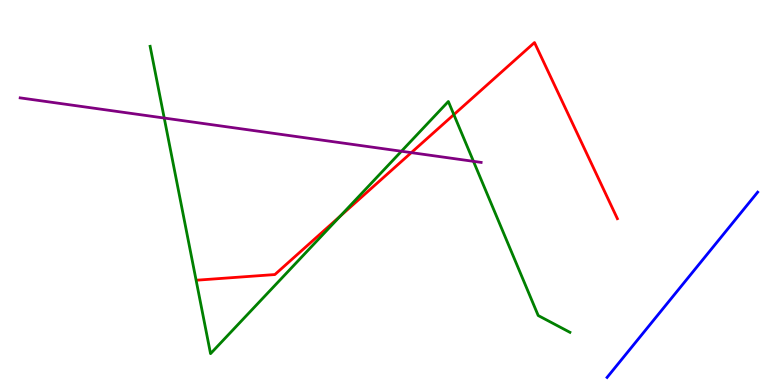[{'lines': ['blue', 'red'], 'intersections': []}, {'lines': ['green', 'red'], 'intersections': [{'x': 4.39, 'y': 4.39}, {'x': 5.86, 'y': 7.02}]}, {'lines': ['purple', 'red'], 'intersections': [{'x': 5.31, 'y': 6.04}]}, {'lines': ['blue', 'green'], 'intersections': []}, {'lines': ['blue', 'purple'], 'intersections': []}, {'lines': ['green', 'purple'], 'intersections': [{'x': 2.12, 'y': 6.93}, {'x': 5.18, 'y': 6.07}, {'x': 6.11, 'y': 5.81}]}]